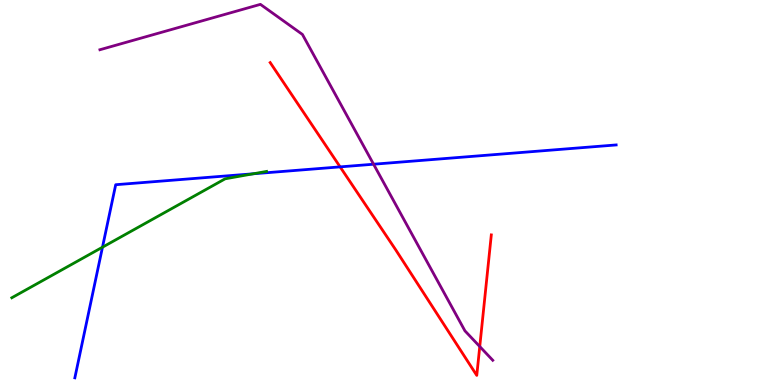[{'lines': ['blue', 'red'], 'intersections': [{'x': 4.39, 'y': 5.67}]}, {'lines': ['green', 'red'], 'intersections': []}, {'lines': ['purple', 'red'], 'intersections': [{'x': 6.19, 'y': 0.999}]}, {'lines': ['blue', 'green'], 'intersections': [{'x': 1.32, 'y': 3.58}, {'x': 3.27, 'y': 5.49}]}, {'lines': ['blue', 'purple'], 'intersections': [{'x': 4.82, 'y': 5.73}]}, {'lines': ['green', 'purple'], 'intersections': []}]